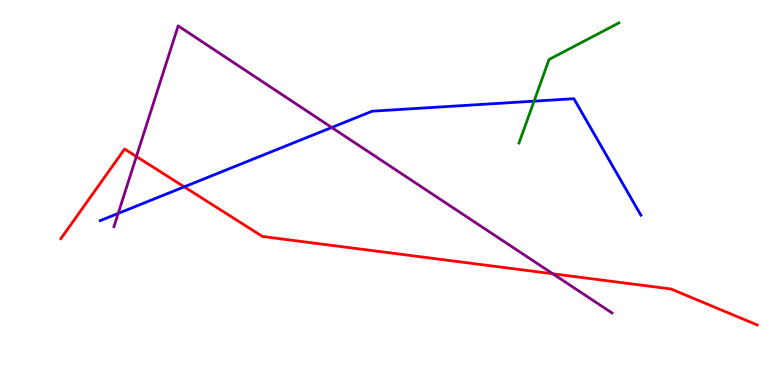[{'lines': ['blue', 'red'], 'intersections': [{'x': 2.38, 'y': 5.15}]}, {'lines': ['green', 'red'], 'intersections': []}, {'lines': ['purple', 'red'], 'intersections': [{'x': 1.76, 'y': 5.93}, {'x': 7.13, 'y': 2.89}]}, {'lines': ['blue', 'green'], 'intersections': [{'x': 6.89, 'y': 7.37}]}, {'lines': ['blue', 'purple'], 'intersections': [{'x': 1.52, 'y': 4.46}, {'x': 4.28, 'y': 6.69}]}, {'lines': ['green', 'purple'], 'intersections': []}]